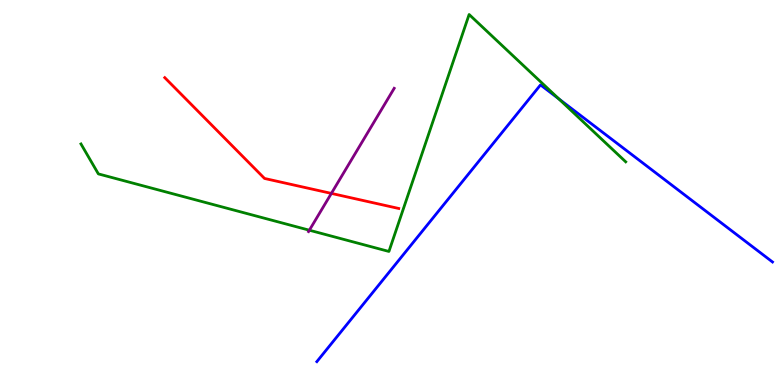[{'lines': ['blue', 'red'], 'intersections': []}, {'lines': ['green', 'red'], 'intersections': []}, {'lines': ['purple', 'red'], 'intersections': [{'x': 4.28, 'y': 4.98}]}, {'lines': ['blue', 'green'], 'intersections': [{'x': 7.21, 'y': 7.43}]}, {'lines': ['blue', 'purple'], 'intersections': []}, {'lines': ['green', 'purple'], 'intersections': [{'x': 3.99, 'y': 4.02}]}]